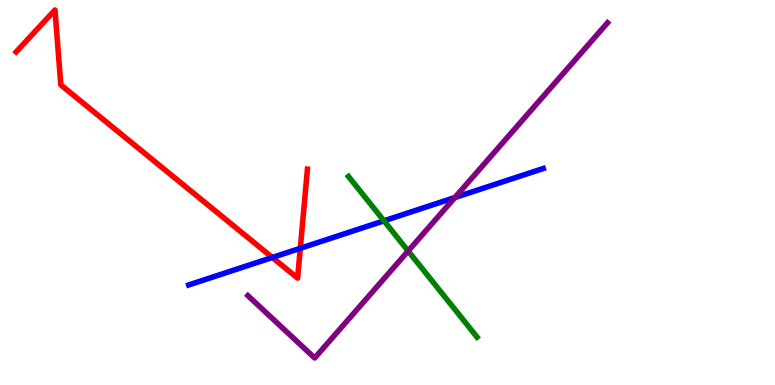[{'lines': ['blue', 'red'], 'intersections': [{'x': 3.51, 'y': 3.31}, {'x': 3.87, 'y': 3.55}]}, {'lines': ['green', 'red'], 'intersections': []}, {'lines': ['purple', 'red'], 'intersections': []}, {'lines': ['blue', 'green'], 'intersections': [{'x': 4.95, 'y': 4.26}]}, {'lines': ['blue', 'purple'], 'intersections': [{'x': 5.87, 'y': 4.87}]}, {'lines': ['green', 'purple'], 'intersections': [{'x': 5.27, 'y': 3.48}]}]